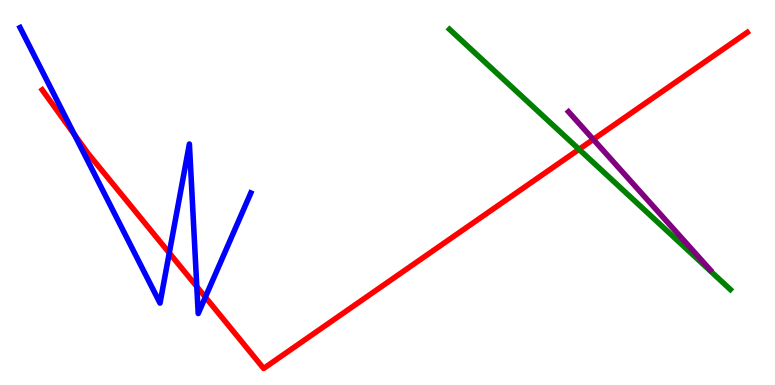[{'lines': ['blue', 'red'], 'intersections': [{'x': 0.96, 'y': 6.5}, {'x': 2.18, 'y': 3.43}, {'x': 2.54, 'y': 2.56}, {'x': 2.65, 'y': 2.28}]}, {'lines': ['green', 'red'], 'intersections': [{'x': 7.47, 'y': 6.12}]}, {'lines': ['purple', 'red'], 'intersections': [{'x': 7.66, 'y': 6.38}]}, {'lines': ['blue', 'green'], 'intersections': []}, {'lines': ['blue', 'purple'], 'intersections': []}, {'lines': ['green', 'purple'], 'intersections': []}]